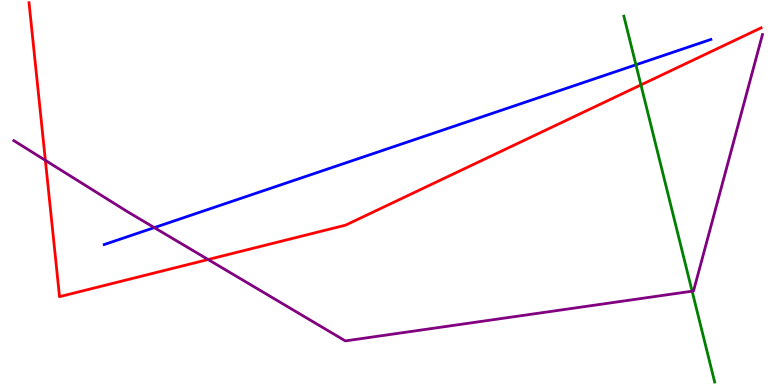[{'lines': ['blue', 'red'], 'intersections': []}, {'lines': ['green', 'red'], 'intersections': [{'x': 8.27, 'y': 7.79}]}, {'lines': ['purple', 'red'], 'intersections': [{'x': 0.585, 'y': 5.83}, {'x': 2.69, 'y': 3.26}]}, {'lines': ['blue', 'green'], 'intersections': [{'x': 8.21, 'y': 8.32}]}, {'lines': ['blue', 'purple'], 'intersections': [{'x': 1.99, 'y': 4.09}]}, {'lines': ['green', 'purple'], 'intersections': [{'x': 8.93, 'y': 2.44}]}]